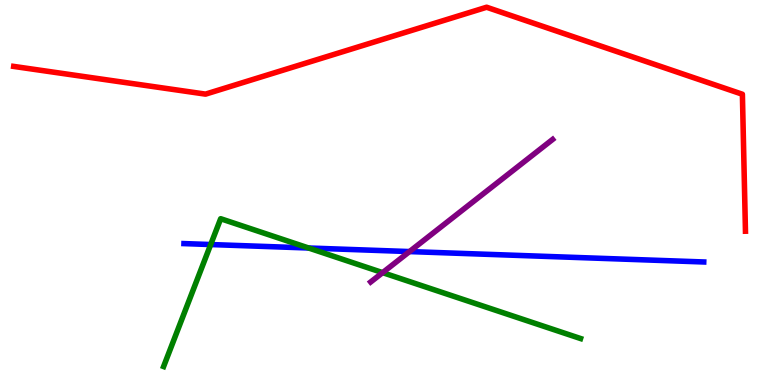[{'lines': ['blue', 'red'], 'intersections': []}, {'lines': ['green', 'red'], 'intersections': []}, {'lines': ['purple', 'red'], 'intersections': []}, {'lines': ['blue', 'green'], 'intersections': [{'x': 2.72, 'y': 3.65}, {'x': 3.98, 'y': 3.56}]}, {'lines': ['blue', 'purple'], 'intersections': [{'x': 5.28, 'y': 3.47}]}, {'lines': ['green', 'purple'], 'intersections': [{'x': 4.94, 'y': 2.92}]}]